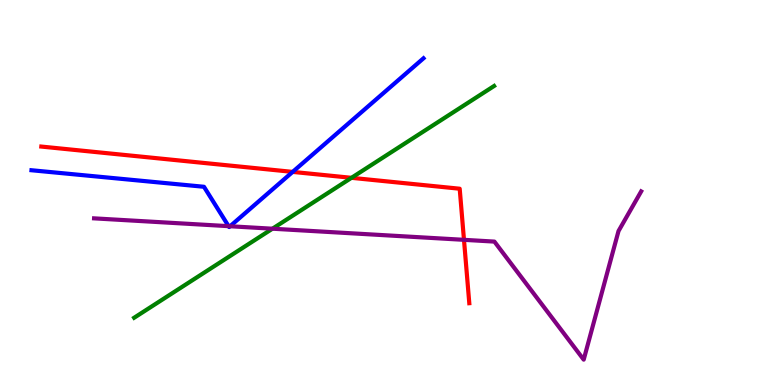[{'lines': ['blue', 'red'], 'intersections': [{'x': 3.78, 'y': 5.54}]}, {'lines': ['green', 'red'], 'intersections': [{'x': 4.54, 'y': 5.38}]}, {'lines': ['purple', 'red'], 'intersections': [{'x': 5.99, 'y': 3.77}]}, {'lines': ['blue', 'green'], 'intersections': []}, {'lines': ['blue', 'purple'], 'intersections': [{'x': 2.95, 'y': 4.13}, {'x': 2.97, 'y': 4.12}]}, {'lines': ['green', 'purple'], 'intersections': [{'x': 3.52, 'y': 4.06}]}]